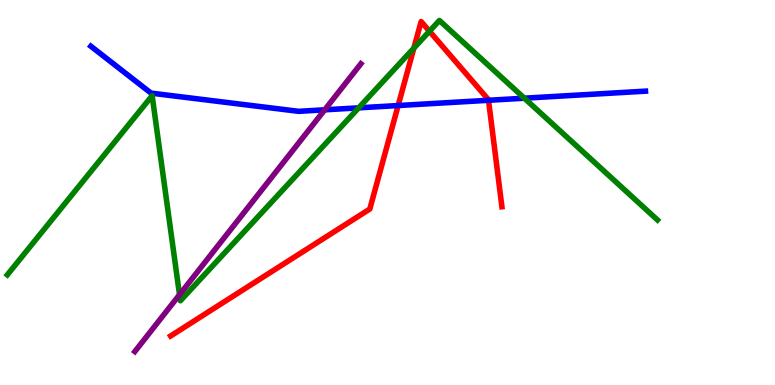[{'lines': ['blue', 'red'], 'intersections': [{'x': 5.14, 'y': 7.26}, {'x': 6.3, 'y': 7.4}]}, {'lines': ['green', 'red'], 'intersections': [{'x': 5.34, 'y': 8.75}, {'x': 5.54, 'y': 9.19}]}, {'lines': ['purple', 'red'], 'intersections': []}, {'lines': ['blue', 'green'], 'intersections': [{'x': 4.63, 'y': 7.2}, {'x': 6.77, 'y': 7.45}]}, {'lines': ['blue', 'purple'], 'intersections': [{'x': 4.19, 'y': 7.15}]}, {'lines': ['green', 'purple'], 'intersections': [{'x': 2.32, 'y': 2.35}]}]